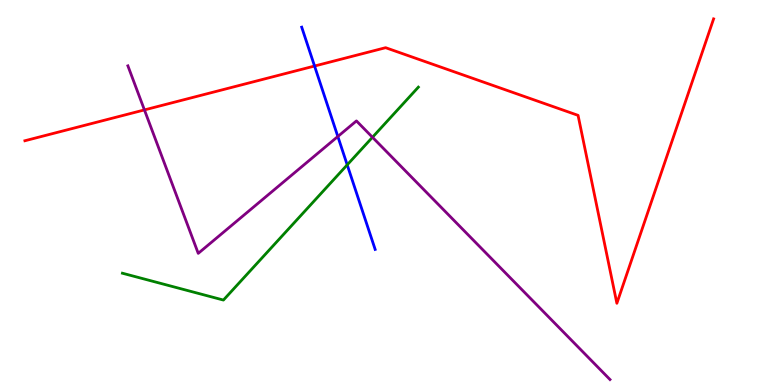[{'lines': ['blue', 'red'], 'intersections': [{'x': 4.06, 'y': 8.28}]}, {'lines': ['green', 'red'], 'intersections': []}, {'lines': ['purple', 'red'], 'intersections': [{'x': 1.86, 'y': 7.15}]}, {'lines': ['blue', 'green'], 'intersections': [{'x': 4.48, 'y': 5.72}]}, {'lines': ['blue', 'purple'], 'intersections': [{'x': 4.36, 'y': 6.45}]}, {'lines': ['green', 'purple'], 'intersections': [{'x': 4.81, 'y': 6.43}]}]